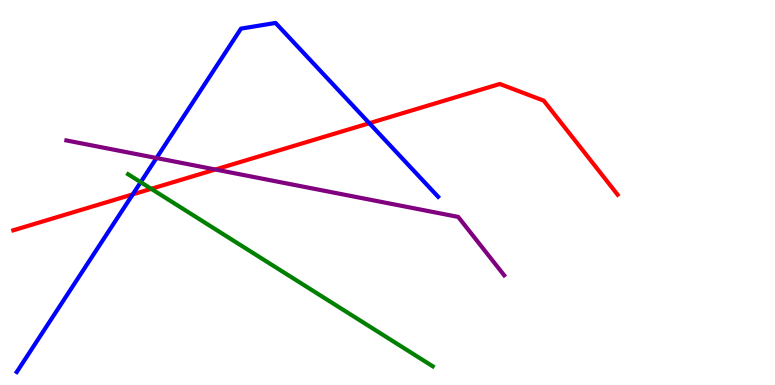[{'lines': ['blue', 'red'], 'intersections': [{'x': 1.71, 'y': 4.95}, {'x': 4.77, 'y': 6.8}]}, {'lines': ['green', 'red'], 'intersections': [{'x': 1.95, 'y': 5.1}]}, {'lines': ['purple', 'red'], 'intersections': [{'x': 2.78, 'y': 5.6}]}, {'lines': ['blue', 'green'], 'intersections': [{'x': 1.82, 'y': 5.27}]}, {'lines': ['blue', 'purple'], 'intersections': [{'x': 2.02, 'y': 5.9}]}, {'lines': ['green', 'purple'], 'intersections': []}]